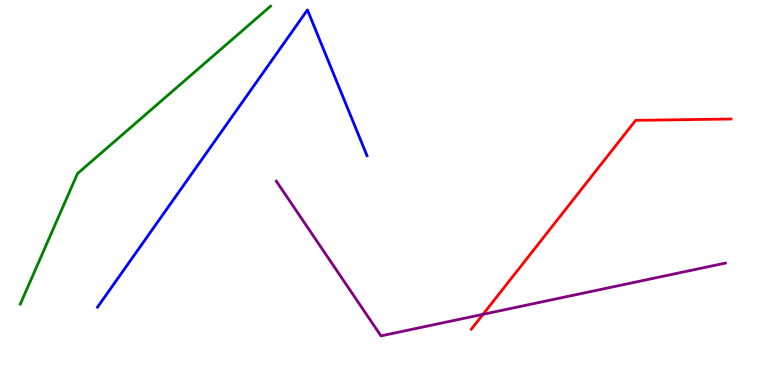[{'lines': ['blue', 'red'], 'intersections': []}, {'lines': ['green', 'red'], 'intersections': []}, {'lines': ['purple', 'red'], 'intersections': [{'x': 6.23, 'y': 1.84}]}, {'lines': ['blue', 'green'], 'intersections': []}, {'lines': ['blue', 'purple'], 'intersections': []}, {'lines': ['green', 'purple'], 'intersections': []}]